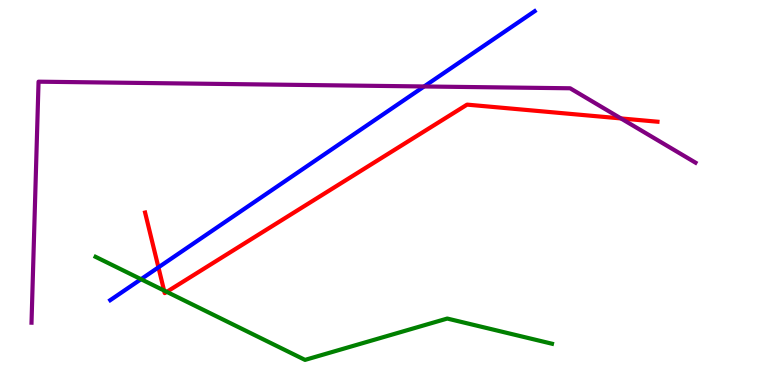[{'lines': ['blue', 'red'], 'intersections': [{'x': 2.04, 'y': 3.06}]}, {'lines': ['green', 'red'], 'intersections': [{'x': 2.12, 'y': 2.45}, {'x': 2.15, 'y': 2.42}]}, {'lines': ['purple', 'red'], 'intersections': [{'x': 8.01, 'y': 6.92}]}, {'lines': ['blue', 'green'], 'intersections': [{'x': 1.82, 'y': 2.75}]}, {'lines': ['blue', 'purple'], 'intersections': [{'x': 5.47, 'y': 7.75}]}, {'lines': ['green', 'purple'], 'intersections': []}]